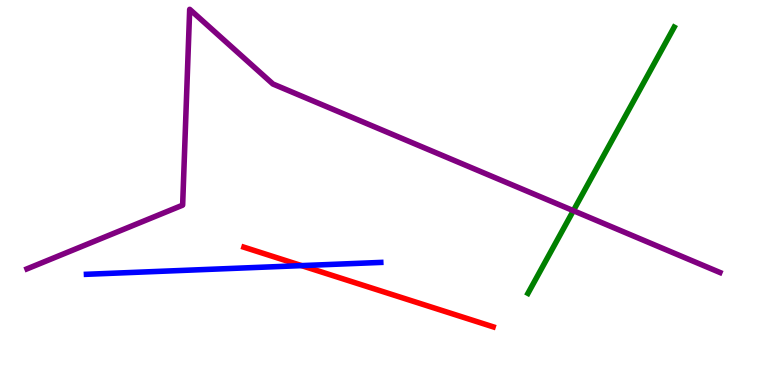[{'lines': ['blue', 'red'], 'intersections': [{'x': 3.89, 'y': 3.1}]}, {'lines': ['green', 'red'], 'intersections': []}, {'lines': ['purple', 'red'], 'intersections': []}, {'lines': ['blue', 'green'], 'intersections': []}, {'lines': ['blue', 'purple'], 'intersections': []}, {'lines': ['green', 'purple'], 'intersections': [{'x': 7.4, 'y': 4.53}]}]